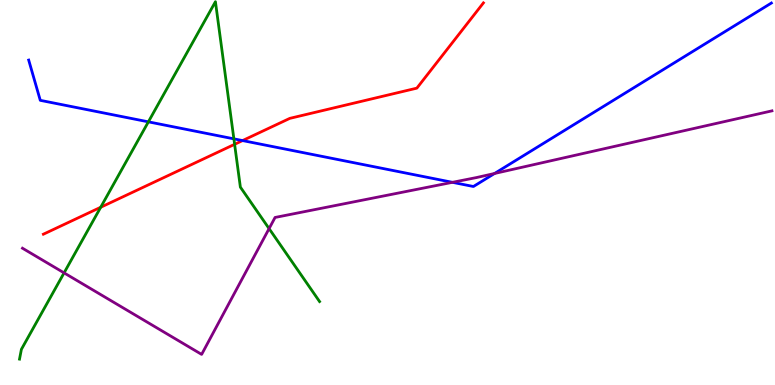[{'lines': ['blue', 'red'], 'intersections': [{'x': 3.13, 'y': 6.35}]}, {'lines': ['green', 'red'], 'intersections': [{'x': 1.3, 'y': 4.62}, {'x': 3.03, 'y': 6.25}]}, {'lines': ['purple', 'red'], 'intersections': []}, {'lines': ['blue', 'green'], 'intersections': [{'x': 1.91, 'y': 6.84}, {'x': 3.02, 'y': 6.39}]}, {'lines': ['blue', 'purple'], 'intersections': [{'x': 5.84, 'y': 5.26}, {'x': 6.38, 'y': 5.49}]}, {'lines': ['green', 'purple'], 'intersections': [{'x': 0.827, 'y': 2.91}, {'x': 3.47, 'y': 4.06}]}]